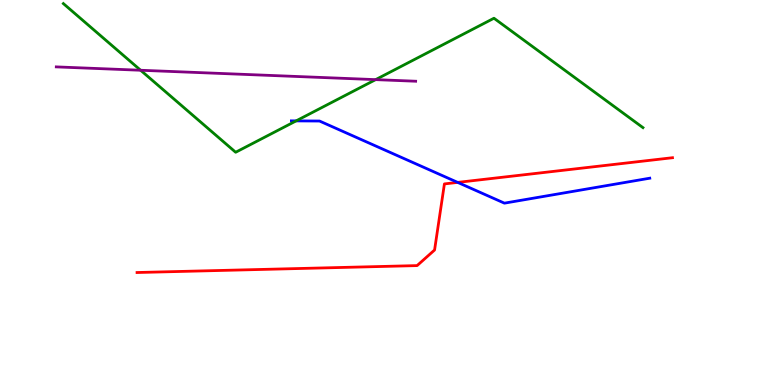[{'lines': ['blue', 'red'], 'intersections': [{'x': 5.91, 'y': 5.26}]}, {'lines': ['green', 'red'], 'intersections': []}, {'lines': ['purple', 'red'], 'intersections': []}, {'lines': ['blue', 'green'], 'intersections': [{'x': 3.82, 'y': 6.86}]}, {'lines': ['blue', 'purple'], 'intersections': []}, {'lines': ['green', 'purple'], 'intersections': [{'x': 1.81, 'y': 8.18}, {'x': 4.85, 'y': 7.93}]}]